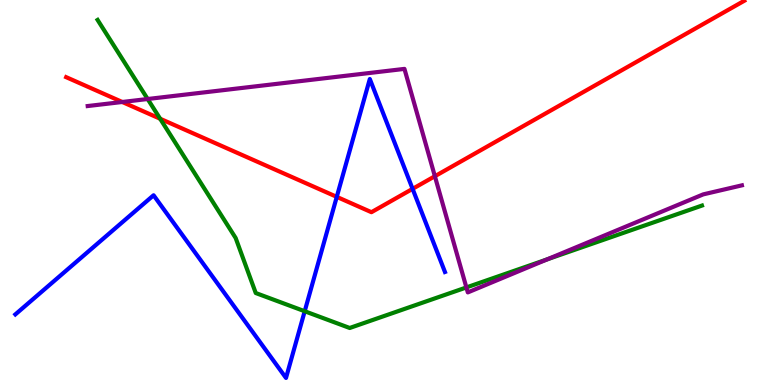[{'lines': ['blue', 'red'], 'intersections': [{'x': 4.35, 'y': 4.89}, {'x': 5.32, 'y': 5.09}]}, {'lines': ['green', 'red'], 'intersections': [{'x': 2.07, 'y': 6.92}]}, {'lines': ['purple', 'red'], 'intersections': [{'x': 1.58, 'y': 7.35}, {'x': 5.61, 'y': 5.42}]}, {'lines': ['blue', 'green'], 'intersections': [{'x': 3.93, 'y': 1.92}]}, {'lines': ['blue', 'purple'], 'intersections': []}, {'lines': ['green', 'purple'], 'intersections': [{'x': 1.91, 'y': 7.43}, {'x': 6.02, 'y': 2.53}, {'x': 7.06, 'y': 3.26}]}]